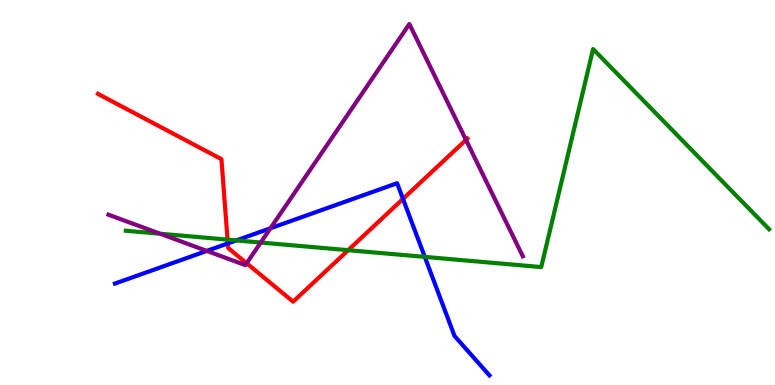[{'lines': ['blue', 'red'], 'intersections': [{'x': 2.94, 'y': 3.68}, {'x': 5.2, 'y': 4.83}]}, {'lines': ['green', 'red'], 'intersections': [{'x': 2.94, 'y': 3.78}, {'x': 4.49, 'y': 3.5}]}, {'lines': ['purple', 'red'], 'intersections': [{'x': 3.18, 'y': 3.16}, {'x': 6.01, 'y': 6.37}]}, {'lines': ['blue', 'green'], 'intersections': [{'x': 3.05, 'y': 3.76}, {'x': 5.48, 'y': 3.33}]}, {'lines': ['blue', 'purple'], 'intersections': [{'x': 2.67, 'y': 3.48}, {'x': 3.49, 'y': 4.07}]}, {'lines': ['green', 'purple'], 'intersections': [{'x': 2.07, 'y': 3.93}, {'x': 3.36, 'y': 3.7}]}]